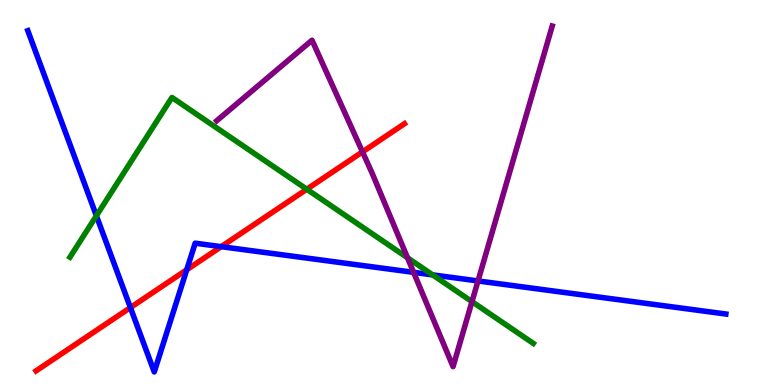[{'lines': ['blue', 'red'], 'intersections': [{'x': 1.68, 'y': 2.01}, {'x': 2.41, 'y': 2.99}, {'x': 2.85, 'y': 3.59}]}, {'lines': ['green', 'red'], 'intersections': [{'x': 3.96, 'y': 5.08}]}, {'lines': ['purple', 'red'], 'intersections': [{'x': 4.68, 'y': 6.06}]}, {'lines': ['blue', 'green'], 'intersections': [{'x': 1.24, 'y': 4.4}, {'x': 5.58, 'y': 2.86}]}, {'lines': ['blue', 'purple'], 'intersections': [{'x': 5.34, 'y': 2.93}, {'x': 6.17, 'y': 2.7}]}, {'lines': ['green', 'purple'], 'intersections': [{'x': 5.26, 'y': 3.3}, {'x': 6.09, 'y': 2.16}]}]